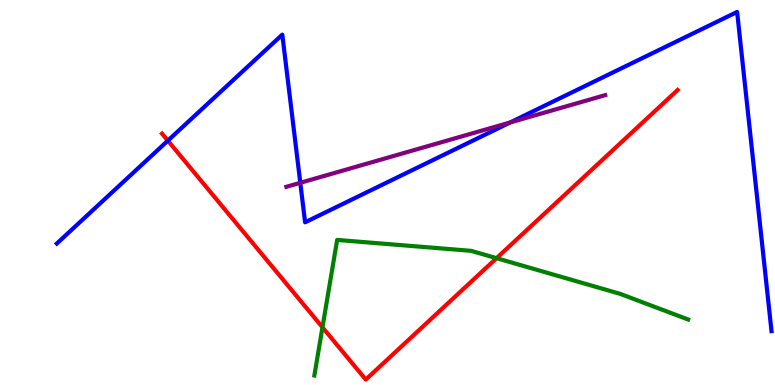[{'lines': ['blue', 'red'], 'intersections': [{'x': 2.17, 'y': 6.35}]}, {'lines': ['green', 'red'], 'intersections': [{'x': 4.16, 'y': 1.5}, {'x': 6.41, 'y': 3.29}]}, {'lines': ['purple', 'red'], 'intersections': []}, {'lines': ['blue', 'green'], 'intersections': []}, {'lines': ['blue', 'purple'], 'intersections': [{'x': 3.87, 'y': 5.25}, {'x': 6.58, 'y': 6.82}]}, {'lines': ['green', 'purple'], 'intersections': []}]